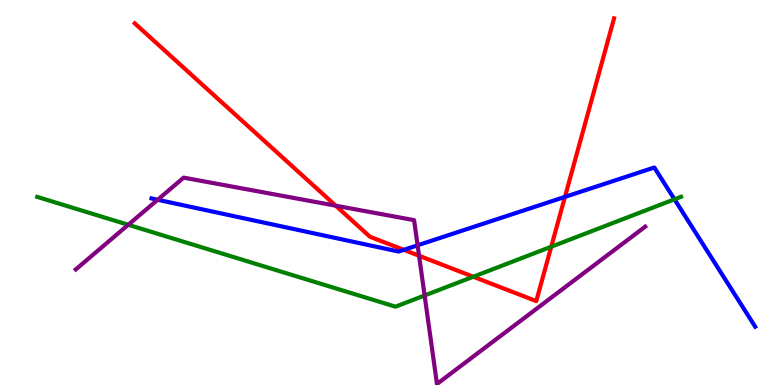[{'lines': ['blue', 'red'], 'intersections': [{'x': 5.21, 'y': 3.51}, {'x': 7.29, 'y': 4.89}]}, {'lines': ['green', 'red'], 'intersections': [{'x': 6.11, 'y': 2.81}, {'x': 7.11, 'y': 3.59}]}, {'lines': ['purple', 'red'], 'intersections': [{'x': 4.33, 'y': 4.66}, {'x': 5.41, 'y': 3.36}]}, {'lines': ['blue', 'green'], 'intersections': [{'x': 8.7, 'y': 4.82}]}, {'lines': ['blue', 'purple'], 'intersections': [{'x': 2.03, 'y': 4.81}, {'x': 5.39, 'y': 3.63}]}, {'lines': ['green', 'purple'], 'intersections': [{'x': 1.65, 'y': 4.16}, {'x': 5.48, 'y': 2.33}]}]